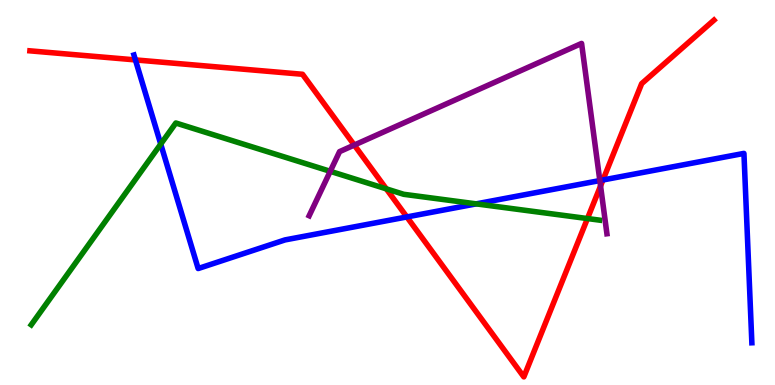[{'lines': ['blue', 'red'], 'intersections': [{'x': 1.75, 'y': 8.44}, {'x': 5.25, 'y': 4.37}, {'x': 7.78, 'y': 5.33}]}, {'lines': ['green', 'red'], 'intersections': [{'x': 4.98, 'y': 5.09}, {'x': 7.58, 'y': 4.32}]}, {'lines': ['purple', 'red'], 'intersections': [{'x': 4.57, 'y': 6.23}, {'x': 7.75, 'y': 5.17}]}, {'lines': ['blue', 'green'], 'intersections': [{'x': 2.07, 'y': 6.26}, {'x': 6.14, 'y': 4.7}]}, {'lines': ['blue', 'purple'], 'intersections': [{'x': 7.74, 'y': 5.31}]}, {'lines': ['green', 'purple'], 'intersections': [{'x': 4.26, 'y': 5.55}]}]